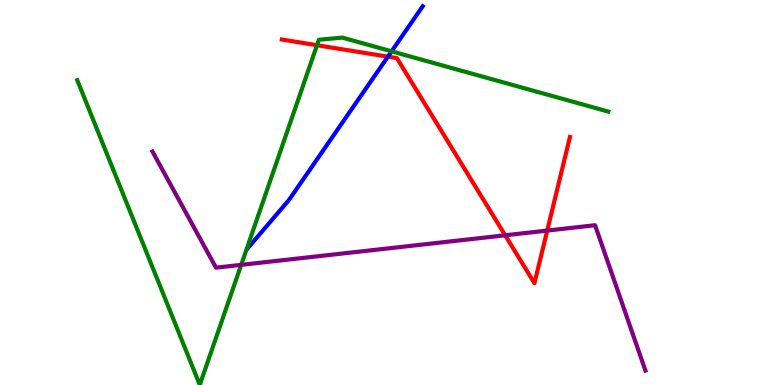[{'lines': ['blue', 'red'], 'intersections': [{'x': 5.01, 'y': 8.53}]}, {'lines': ['green', 'red'], 'intersections': [{'x': 4.09, 'y': 8.83}]}, {'lines': ['purple', 'red'], 'intersections': [{'x': 6.52, 'y': 3.89}, {'x': 7.06, 'y': 4.01}]}, {'lines': ['blue', 'green'], 'intersections': [{'x': 5.05, 'y': 8.67}]}, {'lines': ['blue', 'purple'], 'intersections': []}, {'lines': ['green', 'purple'], 'intersections': [{'x': 3.11, 'y': 3.12}]}]